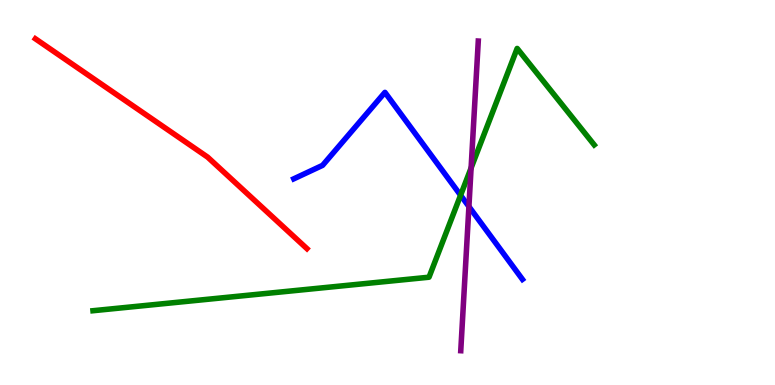[{'lines': ['blue', 'red'], 'intersections': []}, {'lines': ['green', 'red'], 'intersections': []}, {'lines': ['purple', 'red'], 'intersections': []}, {'lines': ['blue', 'green'], 'intersections': [{'x': 5.94, 'y': 4.93}]}, {'lines': ['blue', 'purple'], 'intersections': [{'x': 6.05, 'y': 4.63}]}, {'lines': ['green', 'purple'], 'intersections': [{'x': 6.08, 'y': 5.64}]}]